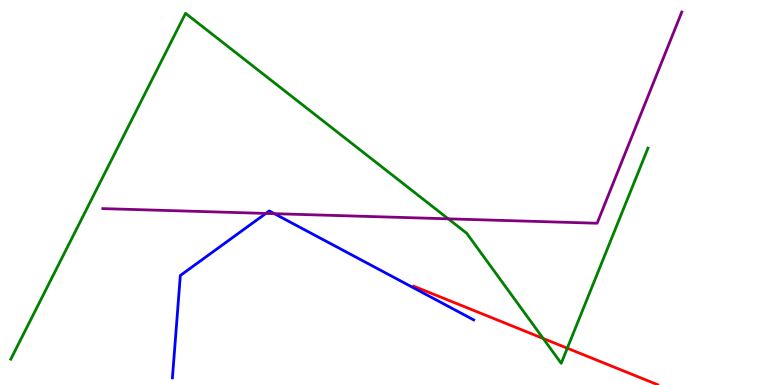[{'lines': ['blue', 'red'], 'intersections': []}, {'lines': ['green', 'red'], 'intersections': [{'x': 7.01, 'y': 1.21}, {'x': 7.32, 'y': 0.956}]}, {'lines': ['purple', 'red'], 'intersections': []}, {'lines': ['blue', 'green'], 'intersections': []}, {'lines': ['blue', 'purple'], 'intersections': [{'x': 3.43, 'y': 4.46}, {'x': 3.54, 'y': 4.45}]}, {'lines': ['green', 'purple'], 'intersections': [{'x': 5.78, 'y': 4.32}]}]